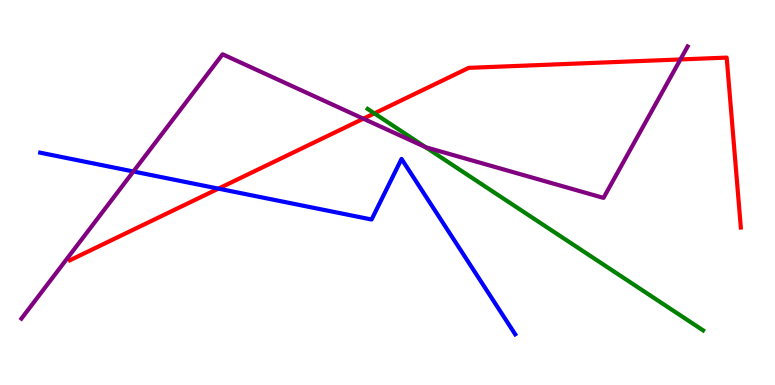[{'lines': ['blue', 'red'], 'intersections': [{'x': 2.82, 'y': 5.1}]}, {'lines': ['green', 'red'], 'intersections': [{'x': 4.83, 'y': 7.05}]}, {'lines': ['purple', 'red'], 'intersections': [{'x': 4.69, 'y': 6.92}, {'x': 8.78, 'y': 8.46}]}, {'lines': ['blue', 'green'], 'intersections': []}, {'lines': ['blue', 'purple'], 'intersections': [{'x': 1.72, 'y': 5.55}]}, {'lines': ['green', 'purple'], 'intersections': [{'x': 5.49, 'y': 6.18}]}]